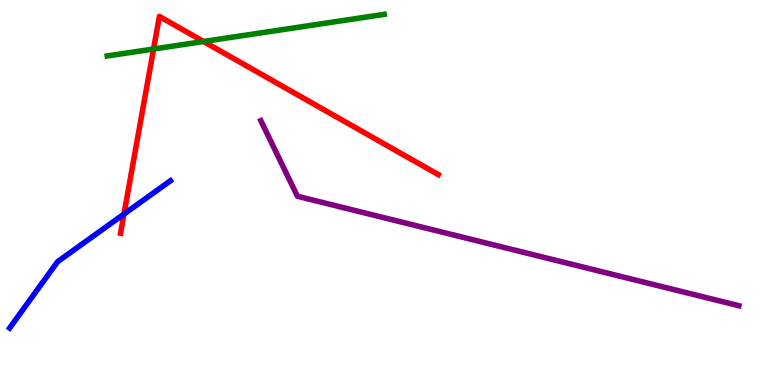[{'lines': ['blue', 'red'], 'intersections': [{'x': 1.6, 'y': 4.44}]}, {'lines': ['green', 'red'], 'intersections': [{'x': 1.98, 'y': 8.73}, {'x': 2.63, 'y': 8.92}]}, {'lines': ['purple', 'red'], 'intersections': []}, {'lines': ['blue', 'green'], 'intersections': []}, {'lines': ['blue', 'purple'], 'intersections': []}, {'lines': ['green', 'purple'], 'intersections': []}]